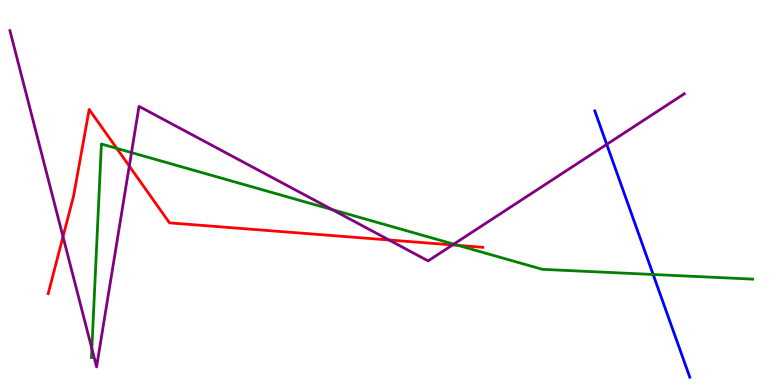[{'lines': ['blue', 'red'], 'intersections': []}, {'lines': ['green', 'red'], 'intersections': [{'x': 1.51, 'y': 6.15}, {'x': 5.91, 'y': 3.63}]}, {'lines': ['purple', 'red'], 'intersections': [{'x': 0.813, 'y': 3.85}, {'x': 1.67, 'y': 5.69}, {'x': 5.02, 'y': 3.77}, {'x': 5.84, 'y': 3.64}]}, {'lines': ['blue', 'green'], 'intersections': [{'x': 8.43, 'y': 2.87}]}, {'lines': ['blue', 'purple'], 'intersections': [{'x': 7.83, 'y': 6.25}]}, {'lines': ['green', 'purple'], 'intersections': [{'x': 1.19, 'y': 0.944}, {'x': 1.7, 'y': 6.04}, {'x': 4.29, 'y': 4.56}, {'x': 5.86, 'y': 3.66}]}]